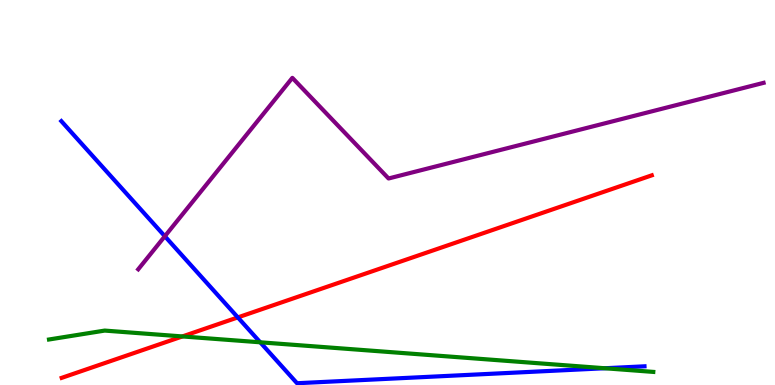[{'lines': ['blue', 'red'], 'intersections': [{'x': 3.07, 'y': 1.76}]}, {'lines': ['green', 'red'], 'intersections': [{'x': 2.35, 'y': 1.26}]}, {'lines': ['purple', 'red'], 'intersections': []}, {'lines': ['blue', 'green'], 'intersections': [{'x': 3.36, 'y': 1.11}, {'x': 7.8, 'y': 0.435}]}, {'lines': ['blue', 'purple'], 'intersections': [{'x': 2.13, 'y': 3.86}]}, {'lines': ['green', 'purple'], 'intersections': []}]